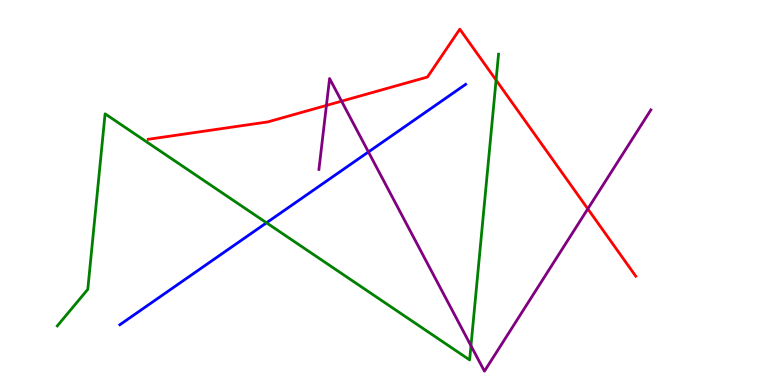[{'lines': ['blue', 'red'], 'intersections': []}, {'lines': ['green', 'red'], 'intersections': [{'x': 6.4, 'y': 7.92}]}, {'lines': ['purple', 'red'], 'intersections': [{'x': 4.21, 'y': 7.26}, {'x': 4.41, 'y': 7.37}, {'x': 7.58, 'y': 4.57}]}, {'lines': ['blue', 'green'], 'intersections': [{'x': 3.44, 'y': 4.21}]}, {'lines': ['blue', 'purple'], 'intersections': [{'x': 4.75, 'y': 6.05}]}, {'lines': ['green', 'purple'], 'intersections': [{'x': 6.08, 'y': 1.02}]}]